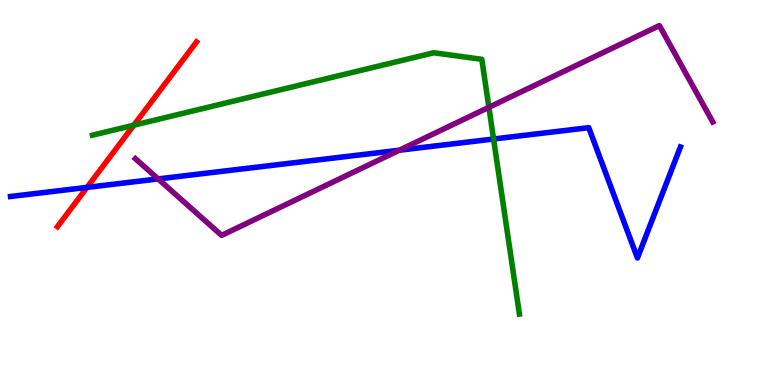[{'lines': ['blue', 'red'], 'intersections': [{'x': 1.12, 'y': 5.13}]}, {'lines': ['green', 'red'], 'intersections': [{'x': 1.73, 'y': 6.75}]}, {'lines': ['purple', 'red'], 'intersections': []}, {'lines': ['blue', 'green'], 'intersections': [{'x': 6.37, 'y': 6.39}]}, {'lines': ['blue', 'purple'], 'intersections': [{'x': 2.04, 'y': 5.35}, {'x': 5.15, 'y': 6.1}]}, {'lines': ['green', 'purple'], 'intersections': [{'x': 6.31, 'y': 7.21}]}]